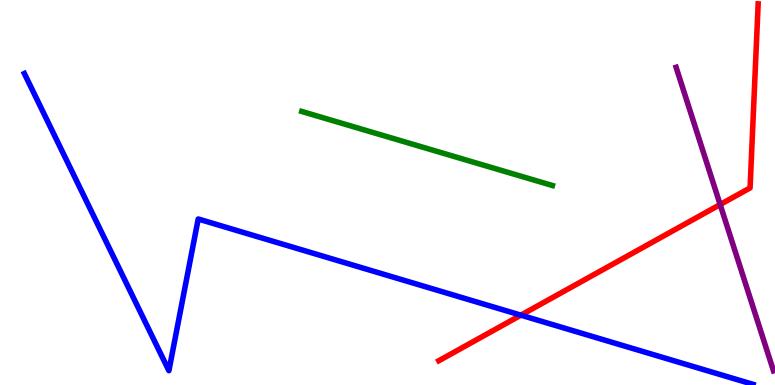[{'lines': ['blue', 'red'], 'intersections': [{'x': 6.72, 'y': 1.81}]}, {'lines': ['green', 'red'], 'intersections': []}, {'lines': ['purple', 'red'], 'intersections': [{'x': 9.29, 'y': 4.69}]}, {'lines': ['blue', 'green'], 'intersections': []}, {'lines': ['blue', 'purple'], 'intersections': []}, {'lines': ['green', 'purple'], 'intersections': []}]